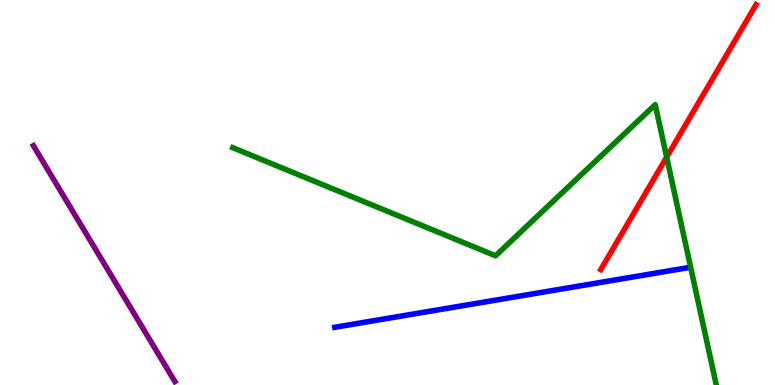[{'lines': ['blue', 'red'], 'intersections': []}, {'lines': ['green', 'red'], 'intersections': [{'x': 8.6, 'y': 5.92}]}, {'lines': ['purple', 'red'], 'intersections': []}, {'lines': ['blue', 'green'], 'intersections': []}, {'lines': ['blue', 'purple'], 'intersections': []}, {'lines': ['green', 'purple'], 'intersections': []}]